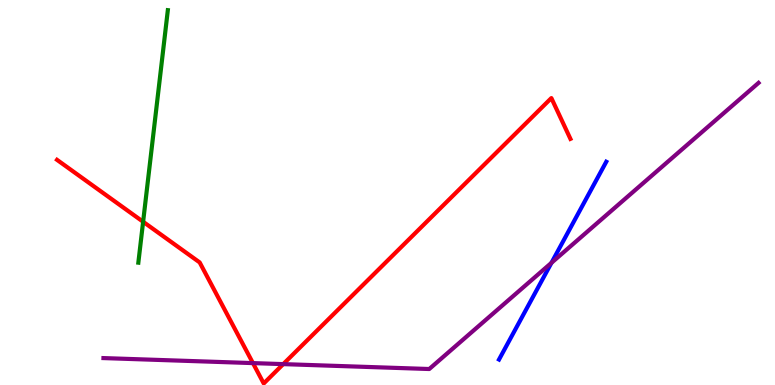[{'lines': ['blue', 'red'], 'intersections': []}, {'lines': ['green', 'red'], 'intersections': [{'x': 1.85, 'y': 4.24}]}, {'lines': ['purple', 'red'], 'intersections': [{'x': 3.26, 'y': 0.569}, {'x': 3.65, 'y': 0.542}]}, {'lines': ['blue', 'green'], 'intersections': []}, {'lines': ['blue', 'purple'], 'intersections': [{'x': 7.12, 'y': 3.17}]}, {'lines': ['green', 'purple'], 'intersections': []}]